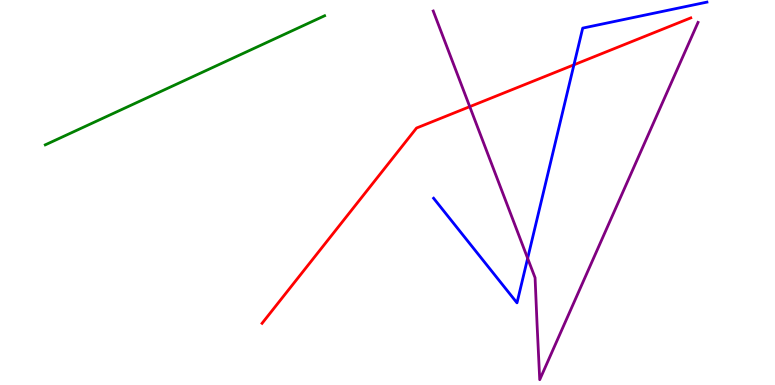[{'lines': ['blue', 'red'], 'intersections': [{'x': 7.41, 'y': 8.32}]}, {'lines': ['green', 'red'], 'intersections': []}, {'lines': ['purple', 'red'], 'intersections': [{'x': 6.06, 'y': 7.23}]}, {'lines': ['blue', 'green'], 'intersections': []}, {'lines': ['blue', 'purple'], 'intersections': [{'x': 6.81, 'y': 3.29}]}, {'lines': ['green', 'purple'], 'intersections': []}]